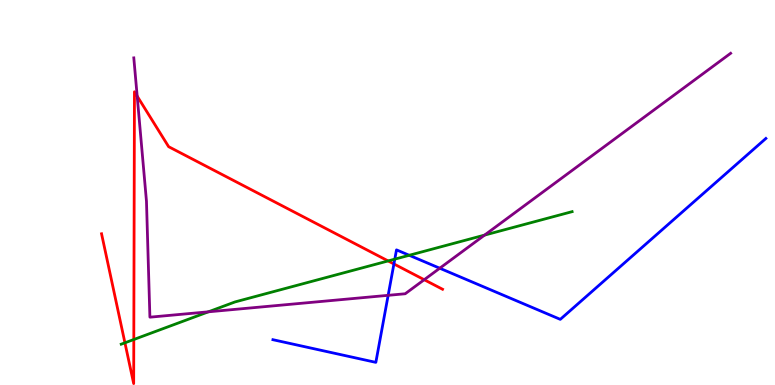[{'lines': ['blue', 'red'], 'intersections': [{'x': 5.08, 'y': 3.14}]}, {'lines': ['green', 'red'], 'intersections': [{'x': 1.61, 'y': 1.1}, {'x': 1.73, 'y': 1.18}, {'x': 5.01, 'y': 3.22}]}, {'lines': ['purple', 'red'], 'intersections': [{'x': 1.77, 'y': 7.5}, {'x': 5.47, 'y': 2.73}]}, {'lines': ['blue', 'green'], 'intersections': [{'x': 5.09, 'y': 3.27}, {'x': 5.28, 'y': 3.37}]}, {'lines': ['blue', 'purple'], 'intersections': [{'x': 5.01, 'y': 2.33}, {'x': 5.67, 'y': 3.03}]}, {'lines': ['green', 'purple'], 'intersections': [{'x': 2.69, 'y': 1.9}, {'x': 6.25, 'y': 3.89}]}]